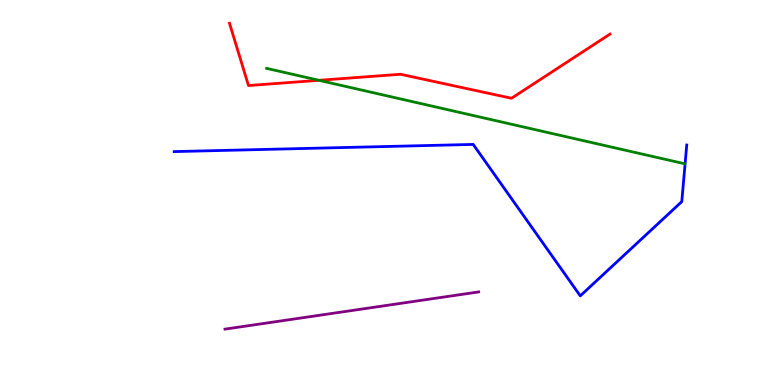[{'lines': ['blue', 'red'], 'intersections': []}, {'lines': ['green', 'red'], 'intersections': [{'x': 4.12, 'y': 7.91}]}, {'lines': ['purple', 'red'], 'intersections': []}, {'lines': ['blue', 'green'], 'intersections': []}, {'lines': ['blue', 'purple'], 'intersections': []}, {'lines': ['green', 'purple'], 'intersections': []}]